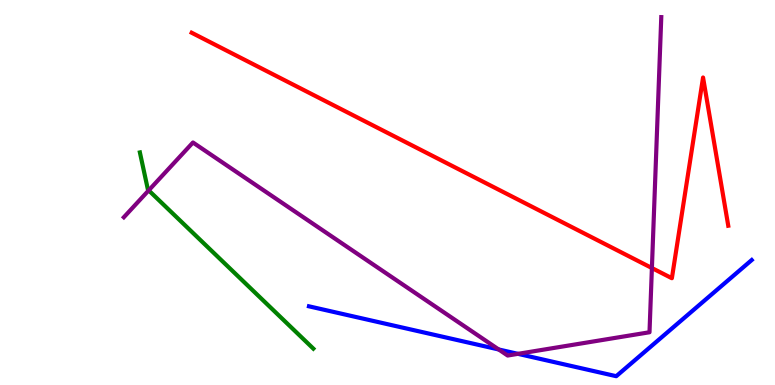[{'lines': ['blue', 'red'], 'intersections': []}, {'lines': ['green', 'red'], 'intersections': []}, {'lines': ['purple', 'red'], 'intersections': [{'x': 8.41, 'y': 3.04}]}, {'lines': ['blue', 'green'], 'intersections': []}, {'lines': ['blue', 'purple'], 'intersections': [{'x': 6.43, 'y': 0.923}, {'x': 6.68, 'y': 0.809}]}, {'lines': ['green', 'purple'], 'intersections': [{'x': 1.92, 'y': 5.06}]}]